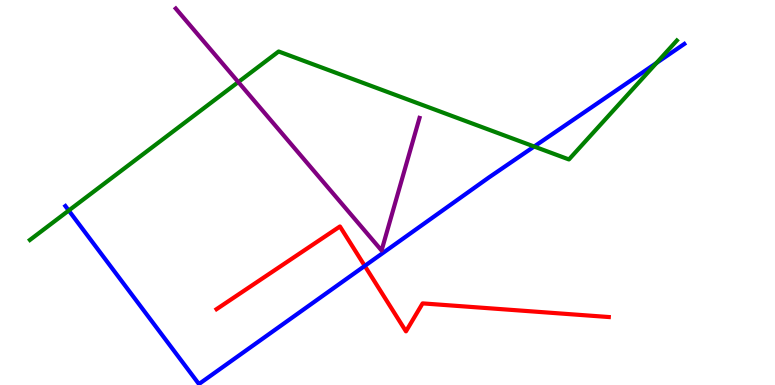[{'lines': ['blue', 'red'], 'intersections': [{'x': 4.71, 'y': 3.09}]}, {'lines': ['green', 'red'], 'intersections': []}, {'lines': ['purple', 'red'], 'intersections': []}, {'lines': ['blue', 'green'], 'intersections': [{'x': 0.887, 'y': 4.53}, {'x': 6.89, 'y': 6.19}, {'x': 8.47, 'y': 8.37}]}, {'lines': ['blue', 'purple'], 'intersections': []}, {'lines': ['green', 'purple'], 'intersections': [{'x': 3.07, 'y': 7.87}]}]